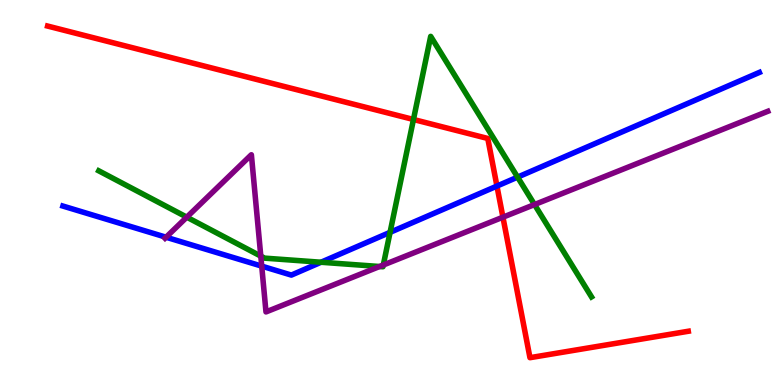[{'lines': ['blue', 'red'], 'intersections': [{'x': 6.41, 'y': 5.17}]}, {'lines': ['green', 'red'], 'intersections': [{'x': 5.34, 'y': 6.9}]}, {'lines': ['purple', 'red'], 'intersections': [{'x': 6.49, 'y': 4.36}]}, {'lines': ['blue', 'green'], 'intersections': [{'x': 4.14, 'y': 3.19}, {'x': 5.03, 'y': 3.97}, {'x': 6.68, 'y': 5.4}]}, {'lines': ['blue', 'purple'], 'intersections': [{'x': 2.14, 'y': 3.84}, {'x': 3.38, 'y': 3.09}]}, {'lines': ['green', 'purple'], 'intersections': [{'x': 2.41, 'y': 4.36}, {'x': 3.37, 'y': 3.35}, {'x': 4.9, 'y': 3.08}, {'x': 4.95, 'y': 3.12}, {'x': 6.9, 'y': 4.69}]}]